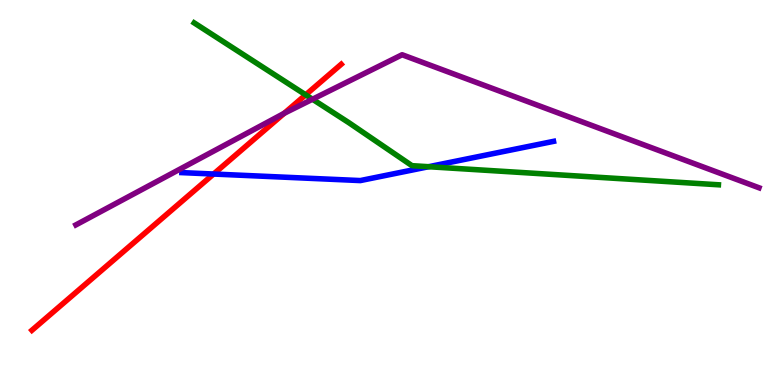[{'lines': ['blue', 'red'], 'intersections': [{'x': 2.76, 'y': 5.48}]}, {'lines': ['green', 'red'], 'intersections': [{'x': 3.94, 'y': 7.54}]}, {'lines': ['purple', 'red'], 'intersections': [{'x': 3.67, 'y': 7.06}]}, {'lines': ['blue', 'green'], 'intersections': [{'x': 5.53, 'y': 5.67}]}, {'lines': ['blue', 'purple'], 'intersections': []}, {'lines': ['green', 'purple'], 'intersections': [{'x': 4.03, 'y': 7.42}]}]